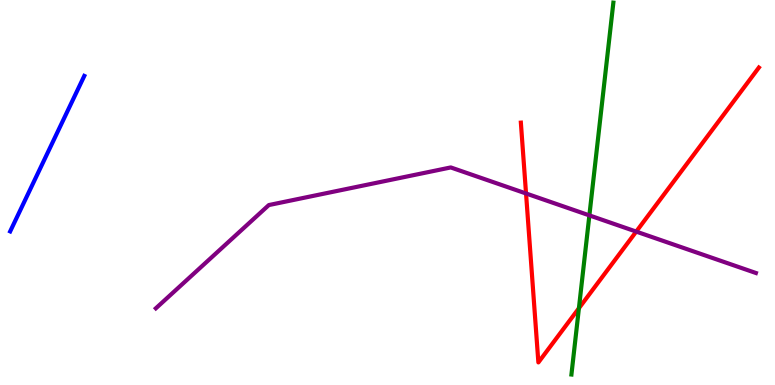[{'lines': ['blue', 'red'], 'intersections': []}, {'lines': ['green', 'red'], 'intersections': [{'x': 7.47, 'y': 1.99}]}, {'lines': ['purple', 'red'], 'intersections': [{'x': 6.79, 'y': 4.97}, {'x': 8.21, 'y': 3.98}]}, {'lines': ['blue', 'green'], 'intersections': []}, {'lines': ['blue', 'purple'], 'intersections': []}, {'lines': ['green', 'purple'], 'intersections': [{'x': 7.6, 'y': 4.41}]}]